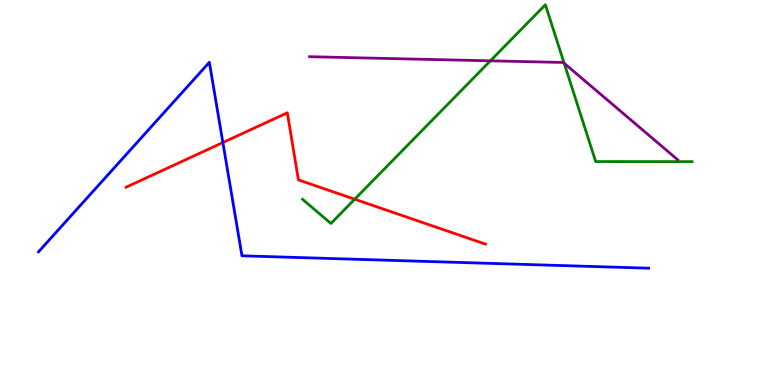[{'lines': ['blue', 'red'], 'intersections': [{'x': 2.88, 'y': 6.3}]}, {'lines': ['green', 'red'], 'intersections': [{'x': 4.58, 'y': 4.83}]}, {'lines': ['purple', 'red'], 'intersections': []}, {'lines': ['blue', 'green'], 'intersections': []}, {'lines': ['blue', 'purple'], 'intersections': []}, {'lines': ['green', 'purple'], 'intersections': [{'x': 6.33, 'y': 8.42}, {'x': 7.28, 'y': 8.36}]}]